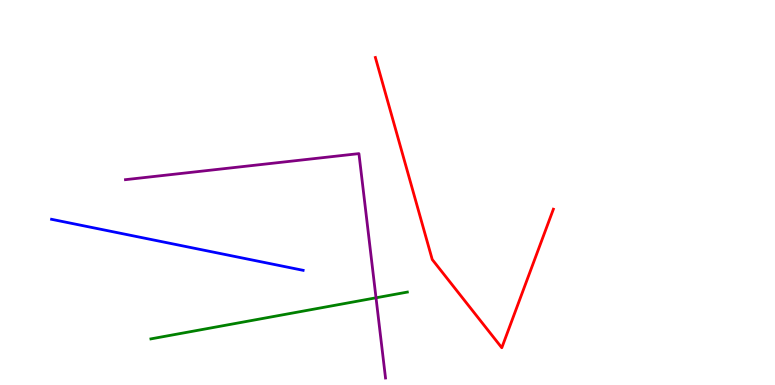[{'lines': ['blue', 'red'], 'intersections': []}, {'lines': ['green', 'red'], 'intersections': []}, {'lines': ['purple', 'red'], 'intersections': []}, {'lines': ['blue', 'green'], 'intersections': []}, {'lines': ['blue', 'purple'], 'intersections': []}, {'lines': ['green', 'purple'], 'intersections': [{'x': 4.85, 'y': 2.26}]}]